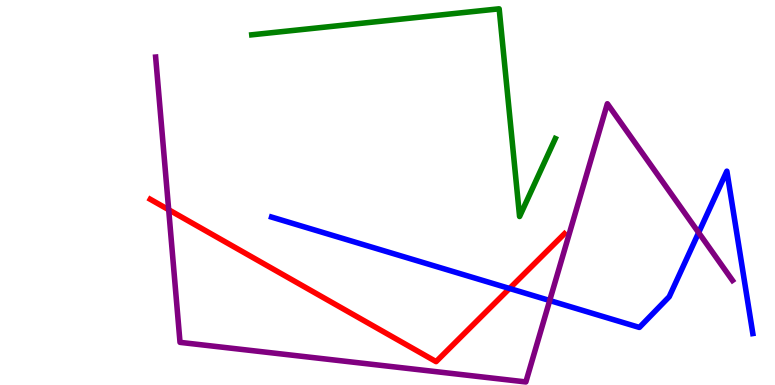[{'lines': ['blue', 'red'], 'intersections': [{'x': 6.57, 'y': 2.51}]}, {'lines': ['green', 'red'], 'intersections': []}, {'lines': ['purple', 'red'], 'intersections': [{'x': 2.18, 'y': 4.55}]}, {'lines': ['blue', 'green'], 'intersections': []}, {'lines': ['blue', 'purple'], 'intersections': [{'x': 7.09, 'y': 2.19}, {'x': 9.01, 'y': 3.96}]}, {'lines': ['green', 'purple'], 'intersections': []}]